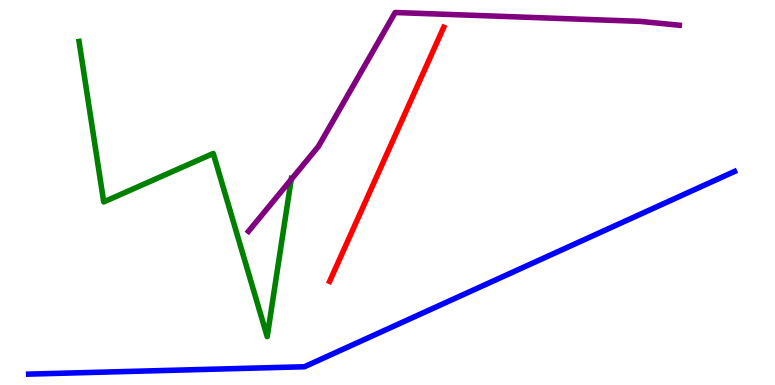[{'lines': ['blue', 'red'], 'intersections': []}, {'lines': ['green', 'red'], 'intersections': []}, {'lines': ['purple', 'red'], 'intersections': []}, {'lines': ['blue', 'green'], 'intersections': []}, {'lines': ['blue', 'purple'], 'intersections': []}, {'lines': ['green', 'purple'], 'intersections': [{'x': 3.76, 'y': 5.34}]}]